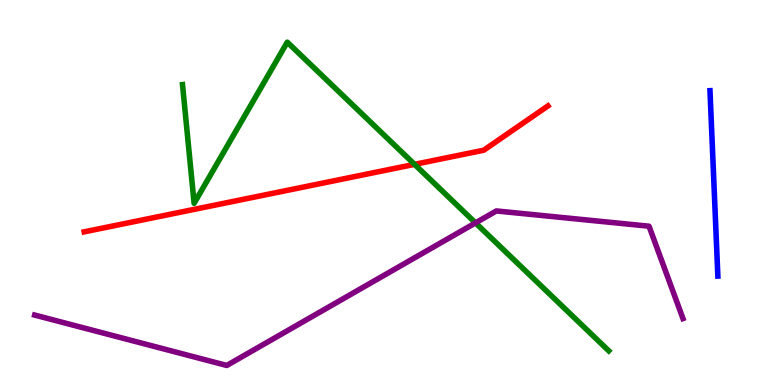[{'lines': ['blue', 'red'], 'intersections': []}, {'lines': ['green', 'red'], 'intersections': [{'x': 5.35, 'y': 5.73}]}, {'lines': ['purple', 'red'], 'intersections': []}, {'lines': ['blue', 'green'], 'intersections': []}, {'lines': ['blue', 'purple'], 'intersections': []}, {'lines': ['green', 'purple'], 'intersections': [{'x': 6.14, 'y': 4.21}]}]